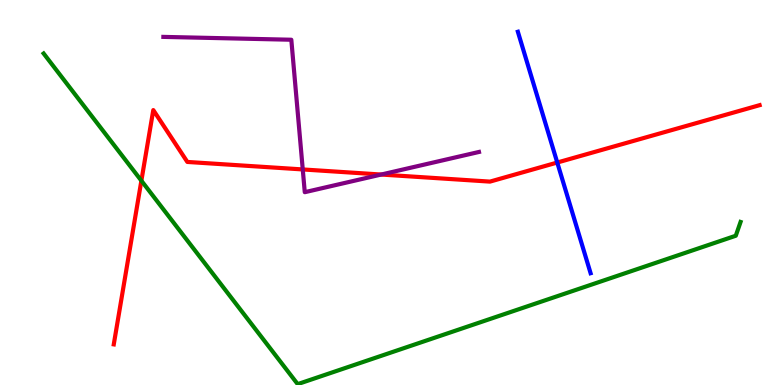[{'lines': ['blue', 'red'], 'intersections': [{'x': 7.19, 'y': 5.78}]}, {'lines': ['green', 'red'], 'intersections': [{'x': 1.82, 'y': 5.31}]}, {'lines': ['purple', 'red'], 'intersections': [{'x': 3.91, 'y': 5.6}, {'x': 4.92, 'y': 5.47}]}, {'lines': ['blue', 'green'], 'intersections': []}, {'lines': ['blue', 'purple'], 'intersections': []}, {'lines': ['green', 'purple'], 'intersections': []}]